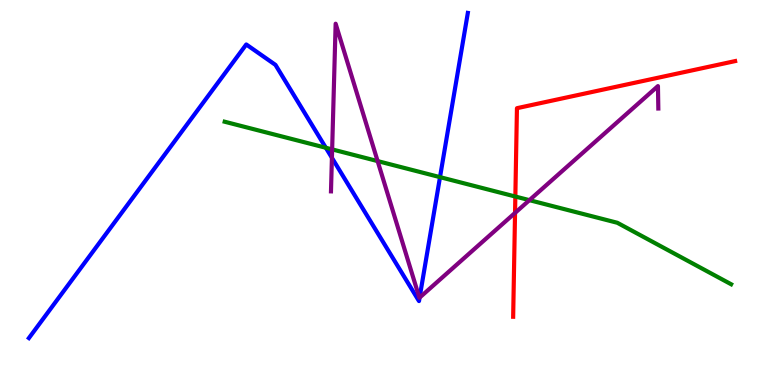[{'lines': ['blue', 'red'], 'intersections': []}, {'lines': ['green', 'red'], 'intersections': [{'x': 6.65, 'y': 4.9}]}, {'lines': ['purple', 'red'], 'intersections': [{'x': 6.65, 'y': 4.47}]}, {'lines': ['blue', 'green'], 'intersections': [{'x': 4.2, 'y': 6.16}, {'x': 5.68, 'y': 5.4}]}, {'lines': ['blue', 'purple'], 'intersections': [{'x': 4.28, 'y': 5.9}, {'x': 5.41, 'y': 2.27}]}, {'lines': ['green', 'purple'], 'intersections': [{'x': 4.29, 'y': 6.12}, {'x': 4.87, 'y': 5.82}, {'x': 6.83, 'y': 4.8}]}]